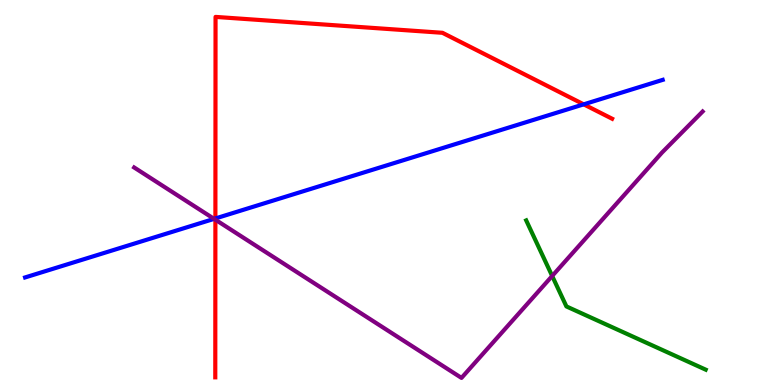[{'lines': ['blue', 'red'], 'intersections': [{'x': 2.78, 'y': 4.33}, {'x': 7.53, 'y': 7.29}]}, {'lines': ['green', 'red'], 'intersections': []}, {'lines': ['purple', 'red'], 'intersections': [{'x': 2.78, 'y': 4.29}]}, {'lines': ['blue', 'green'], 'intersections': []}, {'lines': ['blue', 'purple'], 'intersections': [{'x': 2.76, 'y': 4.31}]}, {'lines': ['green', 'purple'], 'intersections': [{'x': 7.12, 'y': 2.83}]}]